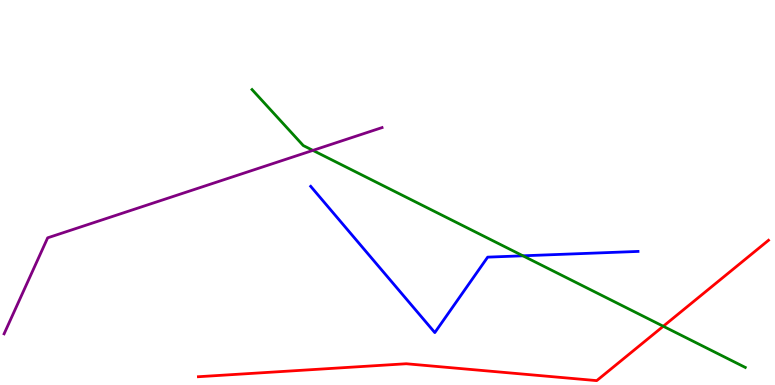[{'lines': ['blue', 'red'], 'intersections': []}, {'lines': ['green', 'red'], 'intersections': [{'x': 8.56, 'y': 1.53}]}, {'lines': ['purple', 'red'], 'intersections': []}, {'lines': ['blue', 'green'], 'intersections': [{'x': 6.75, 'y': 3.36}]}, {'lines': ['blue', 'purple'], 'intersections': []}, {'lines': ['green', 'purple'], 'intersections': [{'x': 4.04, 'y': 6.09}]}]